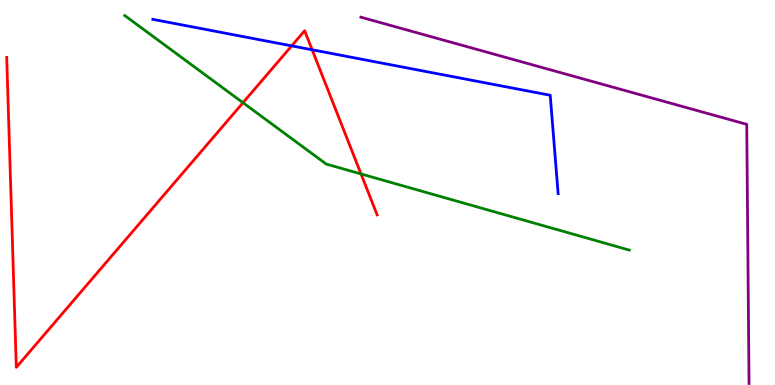[{'lines': ['blue', 'red'], 'intersections': [{'x': 3.76, 'y': 8.81}, {'x': 4.03, 'y': 8.71}]}, {'lines': ['green', 'red'], 'intersections': [{'x': 3.14, 'y': 7.33}, {'x': 4.66, 'y': 5.48}]}, {'lines': ['purple', 'red'], 'intersections': []}, {'lines': ['blue', 'green'], 'intersections': []}, {'lines': ['blue', 'purple'], 'intersections': []}, {'lines': ['green', 'purple'], 'intersections': []}]